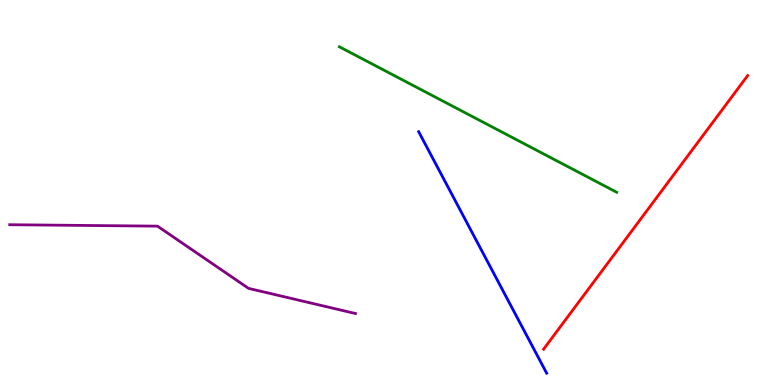[{'lines': ['blue', 'red'], 'intersections': []}, {'lines': ['green', 'red'], 'intersections': []}, {'lines': ['purple', 'red'], 'intersections': []}, {'lines': ['blue', 'green'], 'intersections': []}, {'lines': ['blue', 'purple'], 'intersections': []}, {'lines': ['green', 'purple'], 'intersections': []}]